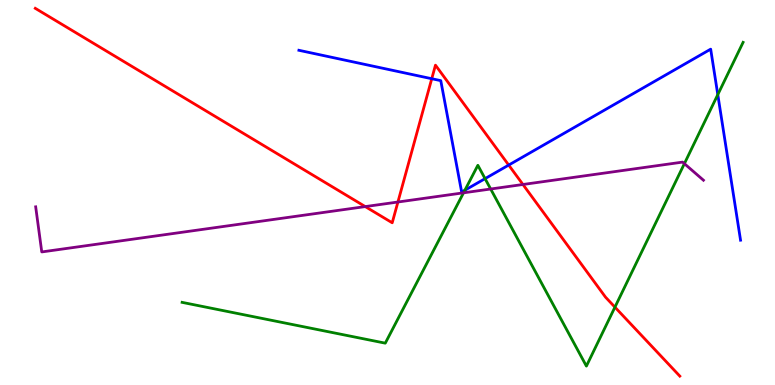[{'lines': ['blue', 'red'], 'intersections': [{'x': 5.57, 'y': 7.96}, {'x': 6.56, 'y': 5.71}]}, {'lines': ['green', 'red'], 'intersections': [{'x': 7.93, 'y': 2.02}]}, {'lines': ['purple', 'red'], 'intersections': [{'x': 4.71, 'y': 4.63}, {'x': 5.13, 'y': 4.75}, {'x': 6.75, 'y': 5.21}]}, {'lines': ['blue', 'green'], 'intersections': [{'x': 6.0, 'y': 5.06}, {'x': 6.26, 'y': 5.36}, {'x': 9.26, 'y': 7.54}]}, {'lines': ['blue', 'purple'], 'intersections': []}, {'lines': ['green', 'purple'], 'intersections': [{'x': 5.98, 'y': 4.99}, {'x': 6.33, 'y': 5.09}, {'x': 8.83, 'y': 5.75}]}]